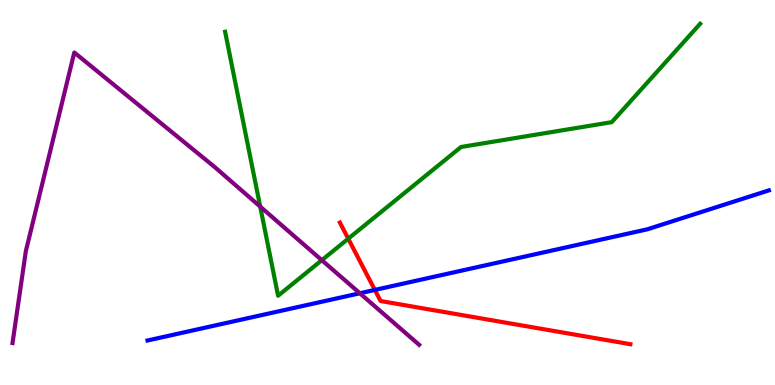[{'lines': ['blue', 'red'], 'intersections': [{'x': 4.84, 'y': 2.47}]}, {'lines': ['green', 'red'], 'intersections': [{'x': 4.49, 'y': 3.8}]}, {'lines': ['purple', 'red'], 'intersections': []}, {'lines': ['blue', 'green'], 'intersections': []}, {'lines': ['blue', 'purple'], 'intersections': [{'x': 4.64, 'y': 2.38}]}, {'lines': ['green', 'purple'], 'intersections': [{'x': 3.36, 'y': 4.63}, {'x': 4.15, 'y': 3.24}]}]